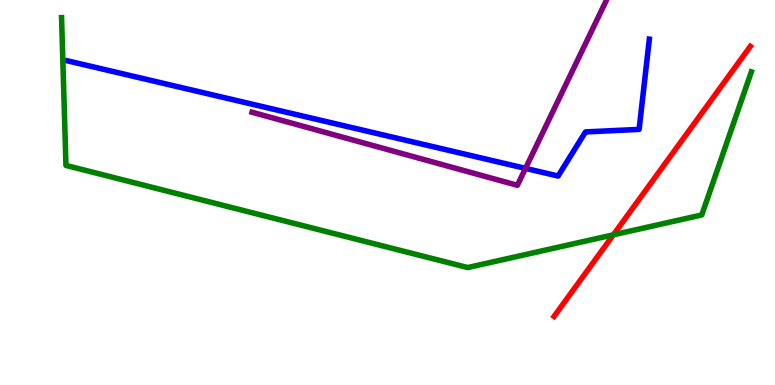[{'lines': ['blue', 'red'], 'intersections': []}, {'lines': ['green', 'red'], 'intersections': [{'x': 7.91, 'y': 3.9}]}, {'lines': ['purple', 'red'], 'intersections': []}, {'lines': ['blue', 'green'], 'intersections': []}, {'lines': ['blue', 'purple'], 'intersections': [{'x': 6.78, 'y': 5.63}]}, {'lines': ['green', 'purple'], 'intersections': []}]